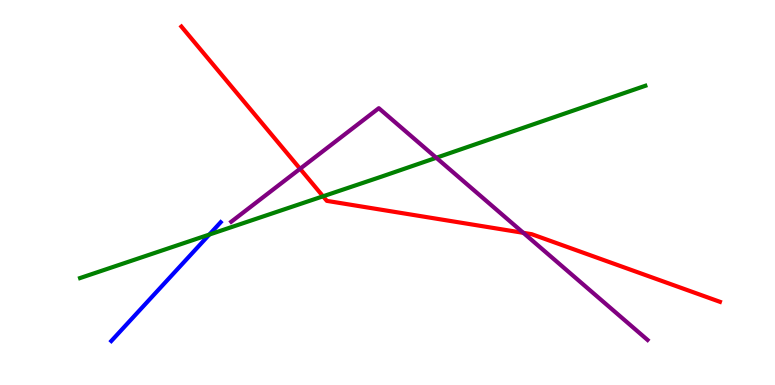[{'lines': ['blue', 'red'], 'intersections': []}, {'lines': ['green', 'red'], 'intersections': [{'x': 4.17, 'y': 4.9}]}, {'lines': ['purple', 'red'], 'intersections': [{'x': 3.87, 'y': 5.62}, {'x': 6.75, 'y': 3.95}]}, {'lines': ['blue', 'green'], 'intersections': [{'x': 2.7, 'y': 3.91}]}, {'lines': ['blue', 'purple'], 'intersections': []}, {'lines': ['green', 'purple'], 'intersections': [{'x': 5.63, 'y': 5.9}]}]